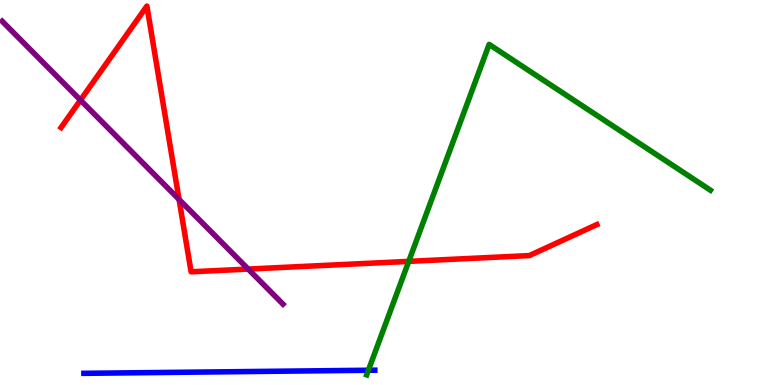[{'lines': ['blue', 'red'], 'intersections': []}, {'lines': ['green', 'red'], 'intersections': [{'x': 5.27, 'y': 3.21}]}, {'lines': ['purple', 'red'], 'intersections': [{'x': 1.04, 'y': 7.4}, {'x': 2.31, 'y': 4.82}, {'x': 3.2, 'y': 3.01}]}, {'lines': ['blue', 'green'], 'intersections': [{'x': 4.75, 'y': 0.383}]}, {'lines': ['blue', 'purple'], 'intersections': []}, {'lines': ['green', 'purple'], 'intersections': []}]